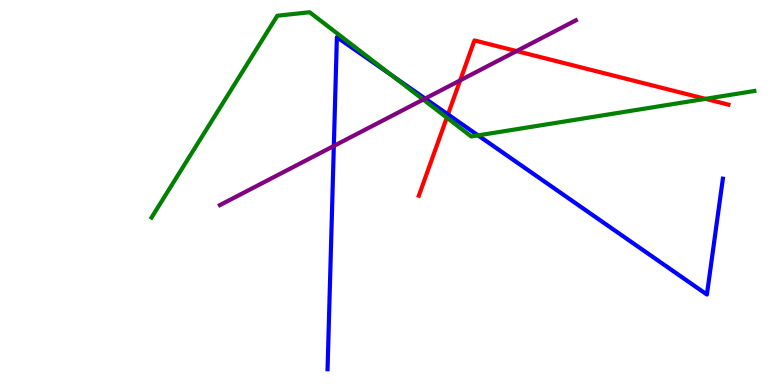[{'lines': ['blue', 'red'], 'intersections': [{'x': 5.78, 'y': 7.03}]}, {'lines': ['green', 'red'], 'intersections': [{'x': 5.77, 'y': 6.94}, {'x': 9.1, 'y': 7.43}]}, {'lines': ['purple', 'red'], 'intersections': [{'x': 5.94, 'y': 7.91}, {'x': 6.67, 'y': 8.67}]}, {'lines': ['blue', 'green'], 'intersections': [{'x': 5.05, 'y': 8.05}, {'x': 6.17, 'y': 6.48}]}, {'lines': ['blue', 'purple'], 'intersections': [{'x': 4.31, 'y': 6.21}, {'x': 5.49, 'y': 7.44}]}, {'lines': ['green', 'purple'], 'intersections': [{'x': 5.46, 'y': 7.41}]}]